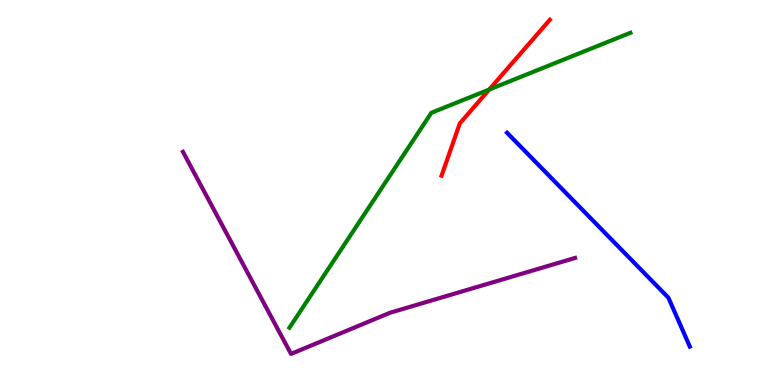[{'lines': ['blue', 'red'], 'intersections': []}, {'lines': ['green', 'red'], 'intersections': [{'x': 6.31, 'y': 7.67}]}, {'lines': ['purple', 'red'], 'intersections': []}, {'lines': ['blue', 'green'], 'intersections': []}, {'lines': ['blue', 'purple'], 'intersections': []}, {'lines': ['green', 'purple'], 'intersections': []}]